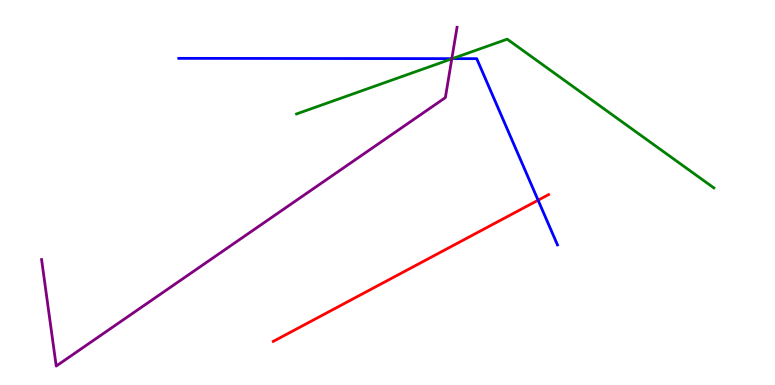[{'lines': ['blue', 'red'], 'intersections': [{'x': 6.94, 'y': 4.8}]}, {'lines': ['green', 'red'], 'intersections': []}, {'lines': ['purple', 'red'], 'intersections': []}, {'lines': ['blue', 'green'], 'intersections': [{'x': 5.84, 'y': 8.48}]}, {'lines': ['blue', 'purple'], 'intersections': [{'x': 5.83, 'y': 8.48}]}, {'lines': ['green', 'purple'], 'intersections': [{'x': 5.83, 'y': 8.47}]}]